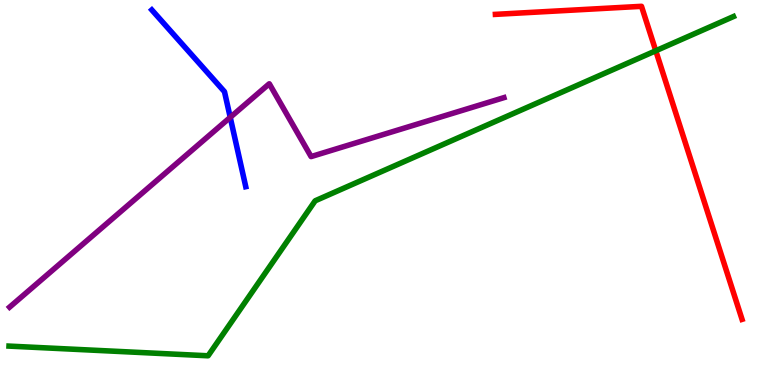[{'lines': ['blue', 'red'], 'intersections': []}, {'lines': ['green', 'red'], 'intersections': [{'x': 8.46, 'y': 8.68}]}, {'lines': ['purple', 'red'], 'intersections': []}, {'lines': ['blue', 'green'], 'intersections': []}, {'lines': ['blue', 'purple'], 'intersections': [{'x': 2.97, 'y': 6.95}]}, {'lines': ['green', 'purple'], 'intersections': []}]